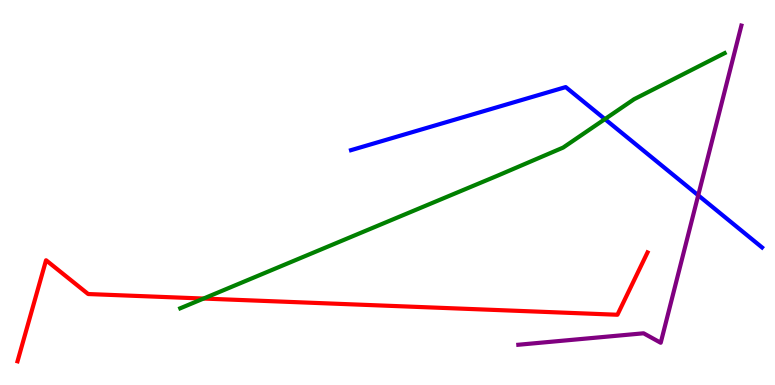[{'lines': ['blue', 'red'], 'intersections': []}, {'lines': ['green', 'red'], 'intersections': [{'x': 2.63, 'y': 2.25}]}, {'lines': ['purple', 'red'], 'intersections': []}, {'lines': ['blue', 'green'], 'intersections': [{'x': 7.81, 'y': 6.91}]}, {'lines': ['blue', 'purple'], 'intersections': [{'x': 9.01, 'y': 4.93}]}, {'lines': ['green', 'purple'], 'intersections': []}]